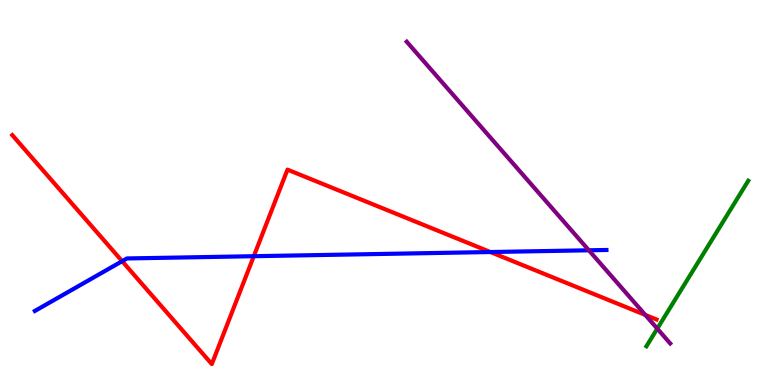[{'lines': ['blue', 'red'], 'intersections': [{'x': 1.58, 'y': 3.22}, {'x': 3.27, 'y': 3.35}, {'x': 6.33, 'y': 3.45}]}, {'lines': ['green', 'red'], 'intersections': []}, {'lines': ['purple', 'red'], 'intersections': [{'x': 8.33, 'y': 1.82}]}, {'lines': ['blue', 'green'], 'intersections': []}, {'lines': ['blue', 'purple'], 'intersections': [{'x': 7.6, 'y': 3.5}]}, {'lines': ['green', 'purple'], 'intersections': [{'x': 8.48, 'y': 1.46}]}]